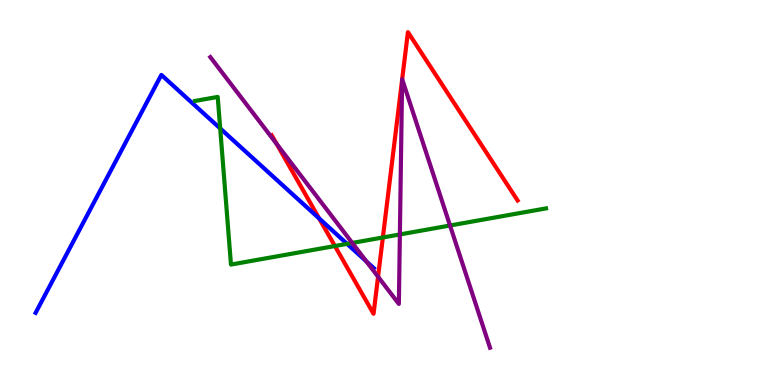[{'lines': ['blue', 'red'], 'intersections': [{'x': 4.12, 'y': 4.33}]}, {'lines': ['green', 'red'], 'intersections': [{'x': 4.32, 'y': 3.61}, {'x': 4.94, 'y': 3.83}]}, {'lines': ['purple', 'red'], 'intersections': [{'x': 3.57, 'y': 6.26}, {'x': 4.88, 'y': 2.81}, {'x': 5.19, 'y': 7.93}, {'x': 5.19, 'y': 7.94}]}, {'lines': ['blue', 'green'], 'intersections': [{'x': 2.84, 'y': 6.66}, {'x': 4.48, 'y': 3.67}]}, {'lines': ['blue', 'purple'], 'intersections': [{'x': 4.73, 'y': 3.21}]}, {'lines': ['green', 'purple'], 'intersections': [{'x': 4.55, 'y': 3.69}, {'x': 5.16, 'y': 3.91}, {'x': 5.81, 'y': 4.14}]}]